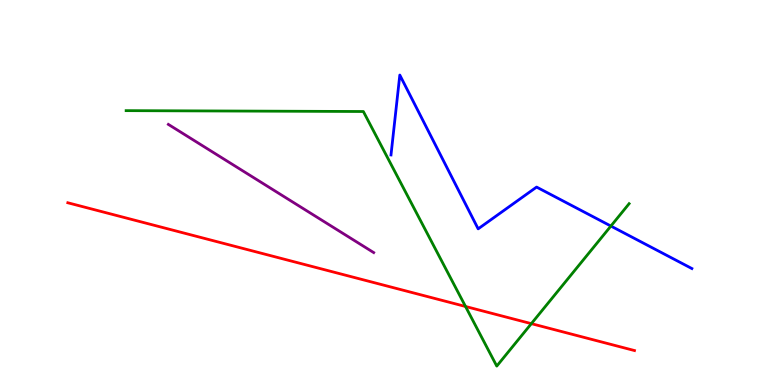[{'lines': ['blue', 'red'], 'intersections': []}, {'lines': ['green', 'red'], 'intersections': [{'x': 6.01, 'y': 2.04}, {'x': 6.86, 'y': 1.59}]}, {'lines': ['purple', 'red'], 'intersections': []}, {'lines': ['blue', 'green'], 'intersections': [{'x': 7.88, 'y': 4.13}]}, {'lines': ['blue', 'purple'], 'intersections': []}, {'lines': ['green', 'purple'], 'intersections': []}]